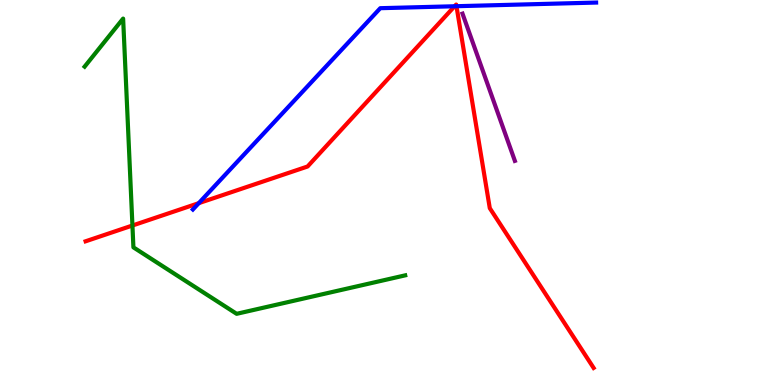[{'lines': ['blue', 'red'], 'intersections': [{'x': 2.56, 'y': 4.72}, {'x': 5.87, 'y': 9.84}, {'x': 5.89, 'y': 9.84}]}, {'lines': ['green', 'red'], 'intersections': [{'x': 1.71, 'y': 4.14}]}, {'lines': ['purple', 'red'], 'intersections': []}, {'lines': ['blue', 'green'], 'intersections': []}, {'lines': ['blue', 'purple'], 'intersections': []}, {'lines': ['green', 'purple'], 'intersections': []}]